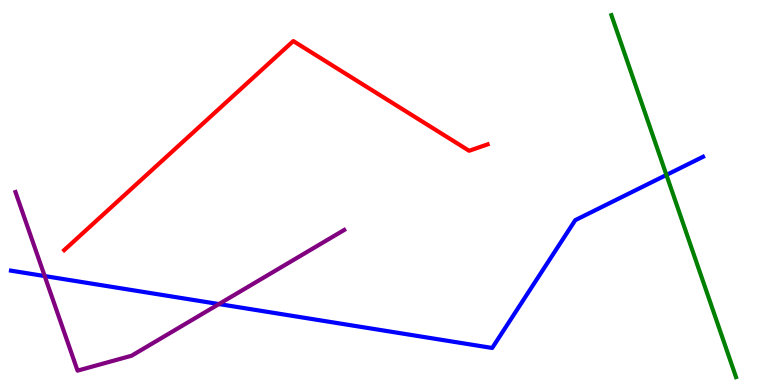[{'lines': ['blue', 'red'], 'intersections': []}, {'lines': ['green', 'red'], 'intersections': []}, {'lines': ['purple', 'red'], 'intersections': []}, {'lines': ['blue', 'green'], 'intersections': [{'x': 8.6, 'y': 5.46}]}, {'lines': ['blue', 'purple'], 'intersections': [{'x': 0.577, 'y': 2.83}, {'x': 2.82, 'y': 2.1}]}, {'lines': ['green', 'purple'], 'intersections': []}]